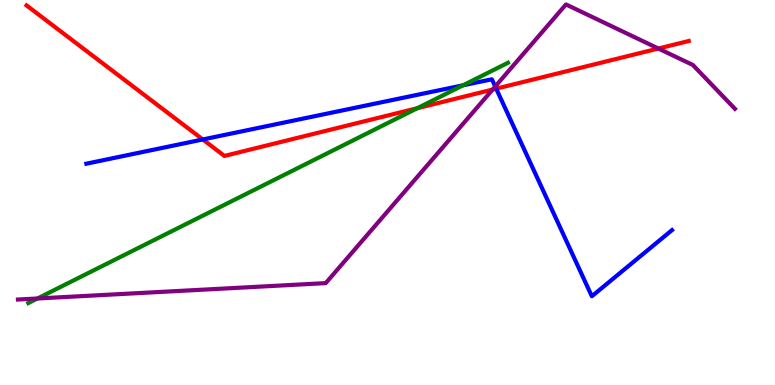[{'lines': ['blue', 'red'], 'intersections': [{'x': 2.62, 'y': 6.38}, {'x': 6.4, 'y': 7.7}]}, {'lines': ['green', 'red'], 'intersections': [{'x': 5.38, 'y': 7.19}]}, {'lines': ['purple', 'red'], 'intersections': [{'x': 6.36, 'y': 7.67}, {'x': 8.49, 'y': 8.74}]}, {'lines': ['blue', 'green'], 'intersections': [{'x': 5.97, 'y': 7.78}]}, {'lines': ['blue', 'purple'], 'intersections': [{'x': 6.39, 'y': 7.75}]}, {'lines': ['green', 'purple'], 'intersections': [{'x': 0.484, 'y': 2.25}]}]